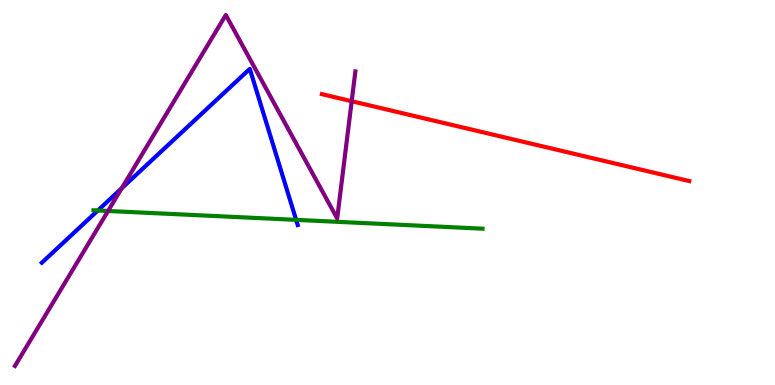[{'lines': ['blue', 'red'], 'intersections': []}, {'lines': ['green', 'red'], 'intersections': []}, {'lines': ['purple', 'red'], 'intersections': [{'x': 4.54, 'y': 7.37}]}, {'lines': ['blue', 'green'], 'intersections': [{'x': 1.26, 'y': 4.53}, {'x': 3.82, 'y': 4.29}]}, {'lines': ['blue', 'purple'], 'intersections': [{'x': 1.57, 'y': 5.11}]}, {'lines': ['green', 'purple'], 'intersections': [{'x': 1.39, 'y': 4.52}]}]